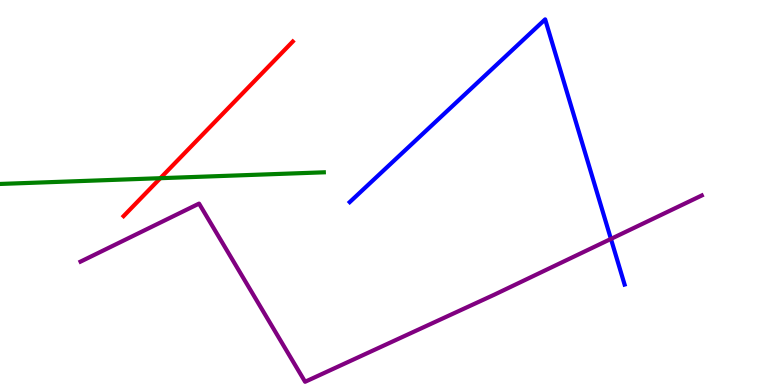[{'lines': ['blue', 'red'], 'intersections': []}, {'lines': ['green', 'red'], 'intersections': [{'x': 2.07, 'y': 5.37}]}, {'lines': ['purple', 'red'], 'intersections': []}, {'lines': ['blue', 'green'], 'intersections': []}, {'lines': ['blue', 'purple'], 'intersections': [{'x': 7.88, 'y': 3.79}]}, {'lines': ['green', 'purple'], 'intersections': []}]